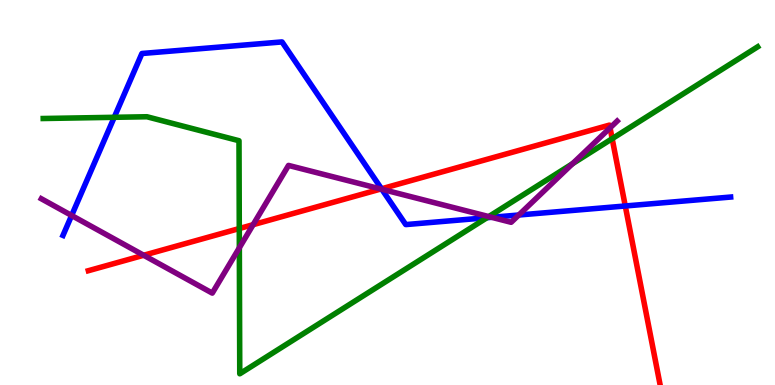[{'lines': ['blue', 'red'], 'intersections': [{'x': 4.92, 'y': 5.1}, {'x': 8.07, 'y': 4.65}]}, {'lines': ['green', 'red'], 'intersections': [{'x': 3.09, 'y': 4.06}, {'x': 7.9, 'y': 6.4}]}, {'lines': ['purple', 'red'], 'intersections': [{'x': 1.85, 'y': 3.37}, {'x': 3.27, 'y': 4.16}, {'x': 4.91, 'y': 5.09}, {'x': 7.87, 'y': 6.68}]}, {'lines': ['blue', 'green'], 'intersections': [{'x': 1.47, 'y': 6.95}, {'x': 6.28, 'y': 4.35}]}, {'lines': ['blue', 'purple'], 'intersections': [{'x': 0.924, 'y': 4.4}, {'x': 4.93, 'y': 5.08}, {'x': 6.34, 'y': 4.36}, {'x': 6.69, 'y': 4.42}]}, {'lines': ['green', 'purple'], 'intersections': [{'x': 3.09, 'y': 3.56}, {'x': 6.31, 'y': 4.37}, {'x': 7.39, 'y': 5.75}]}]